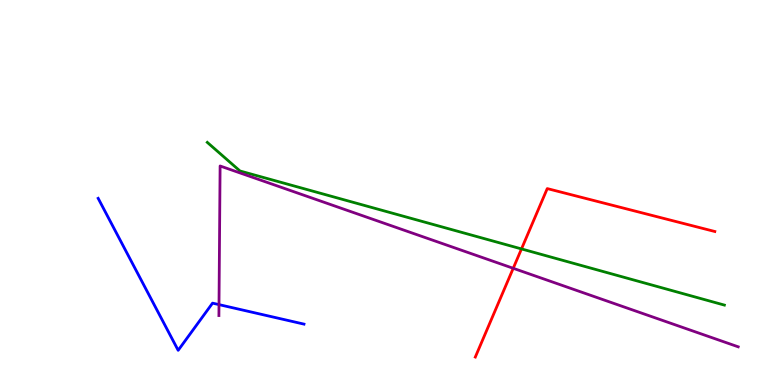[{'lines': ['blue', 'red'], 'intersections': []}, {'lines': ['green', 'red'], 'intersections': [{'x': 6.73, 'y': 3.53}]}, {'lines': ['purple', 'red'], 'intersections': [{'x': 6.62, 'y': 3.03}]}, {'lines': ['blue', 'green'], 'intersections': []}, {'lines': ['blue', 'purple'], 'intersections': [{'x': 2.83, 'y': 2.09}]}, {'lines': ['green', 'purple'], 'intersections': []}]